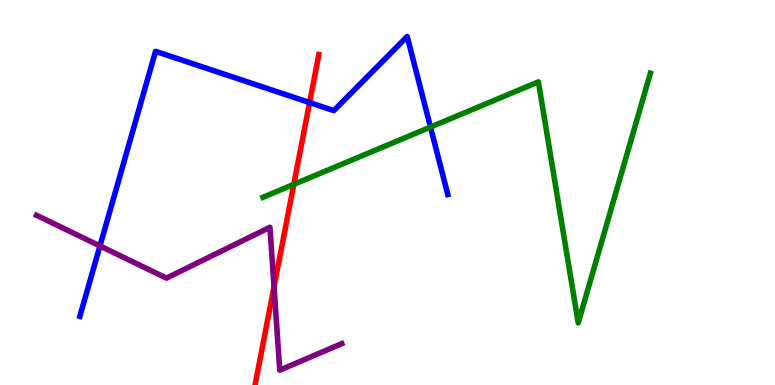[{'lines': ['blue', 'red'], 'intersections': [{'x': 3.99, 'y': 7.34}]}, {'lines': ['green', 'red'], 'intersections': [{'x': 3.79, 'y': 5.21}]}, {'lines': ['purple', 'red'], 'intersections': [{'x': 3.54, 'y': 2.55}]}, {'lines': ['blue', 'green'], 'intersections': [{'x': 5.55, 'y': 6.7}]}, {'lines': ['blue', 'purple'], 'intersections': [{'x': 1.29, 'y': 3.61}]}, {'lines': ['green', 'purple'], 'intersections': []}]